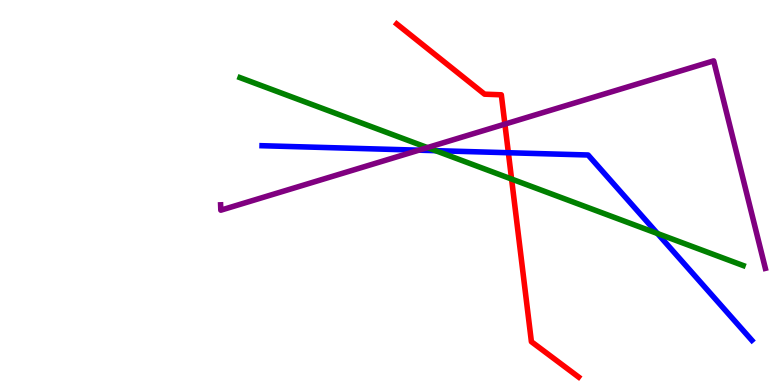[{'lines': ['blue', 'red'], 'intersections': [{'x': 6.56, 'y': 6.03}]}, {'lines': ['green', 'red'], 'intersections': [{'x': 6.6, 'y': 5.35}]}, {'lines': ['purple', 'red'], 'intersections': [{'x': 6.51, 'y': 6.78}]}, {'lines': ['blue', 'green'], 'intersections': [{'x': 5.62, 'y': 6.09}, {'x': 8.48, 'y': 3.93}]}, {'lines': ['blue', 'purple'], 'intersections': [{'x': 5.4, 'y': 6.1}]}, {'lines': ['green', 'purple'], 'intersections': [{'x': 5.51, 'y': 6.17}]}]